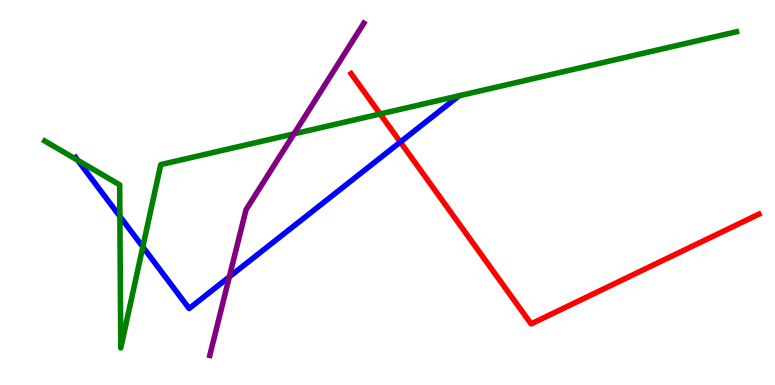[{'lines': ['blue', 'red'], 'intersections': [{'x': 5.17, 'y': 6.31}]}, {'lines': ['green', 'red'], 'intersections': [{'x': 4.9, 'y': 7.04}]}, {'lines': ['purple', 'red'], 'intersections': []}, {'lines': ['blue', 'green'], 'intersections': [{'x': 1.0, 'y': 5.84}, {'x': 1.55, 'y': 4.38}, {'x': 1.84, 'y': 3.59}]}, {'lines': ['blue', 'purple'], 'intersections': [{'x': 2.96, 'y': 2.81}]}, {'lines': ['green', 'purple'], 'intersections': [{'x': 3.79, 'y': 6.52}]}]